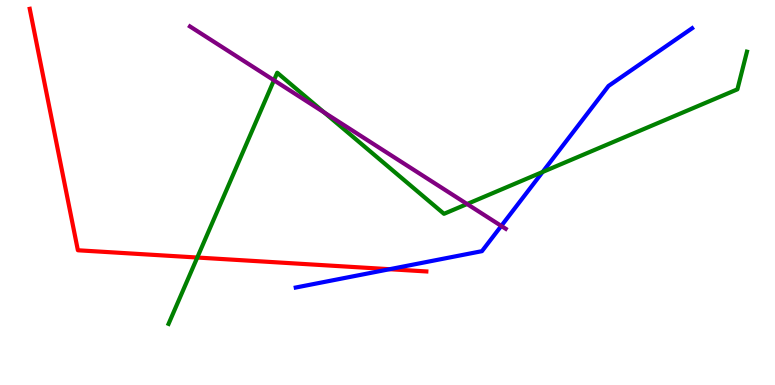[{'lines': ['blue', 'red'], 'intersections': [{'x': 5.03, 'y': 3.01}]}, {'lines': ['green', 'red'], 'intersections': [{'x': 2.55, 'y': 3.31}]}, {'lines': ['purple', 'red'], 'intersections': []}, {'lines': ['blue', 'green'], 'intersections': [{'x': 7.0, 'y': 5.53}]}, {'lines': ['blue', 'purple'], 'intersections': [{'x': 6.47, 'y': 4.13}]}, {'lines': ['green', 'purple'], 'intersections': [{'x': 3.54, 'y': 7.92}, {'x': 4.18, 'y': 7.08}, {'x': 6.03, 'y': 4.7}]}]